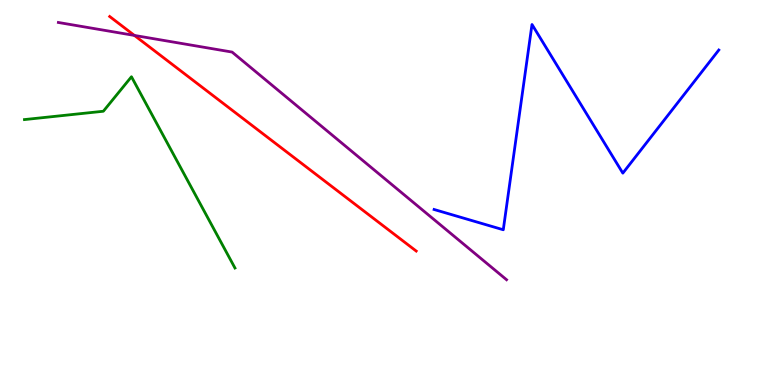[{'lines': ['blue', 'red'], 'intersections': []}, {'lines': ['green', 'red'], 'intersections': []}, {'lines': ['purple', 'red'], 'intersections': [{'x': 1.73, 'y': 9.08}]}, {'lines': ['blue', 'green'], 'intersections': []}, {'lines': ['blue', 'purple'], 'intersections': []}, {'lines': ['green', 'purple'], 'intersections': []}]